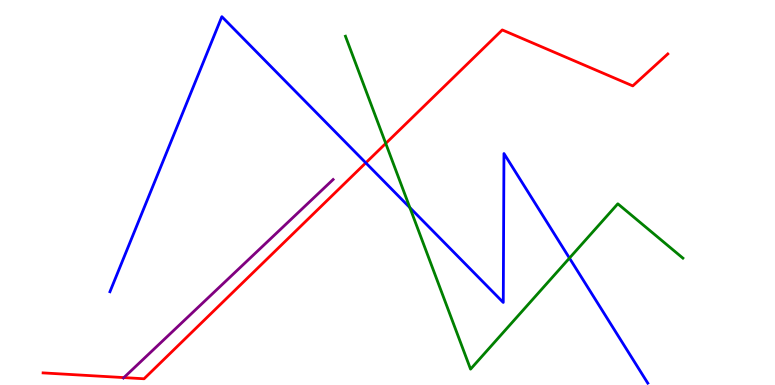[{'lines': ['blue', 'red'], 'intersections': [{'x': 4.72, 'y': 5.77}]}, {'lines': ['green', 'red'], 'intersections': [{'x': 4.98, 'y': 6.27}]}, {'lines': ['purple', 'red'], 'intersections': [{'x': 1.6, 'y': 0.192}]}, {'lines': ['blue', 'green'], 'intersections': [{'x': 5.29, 'y': 4.61}, {'x': 7.35, 'y': 3.3}]}, {'lines': ['blue', 'purple'], 'intersections': []}, {'lines': ['green', 'purple'], 'intersections': []}]